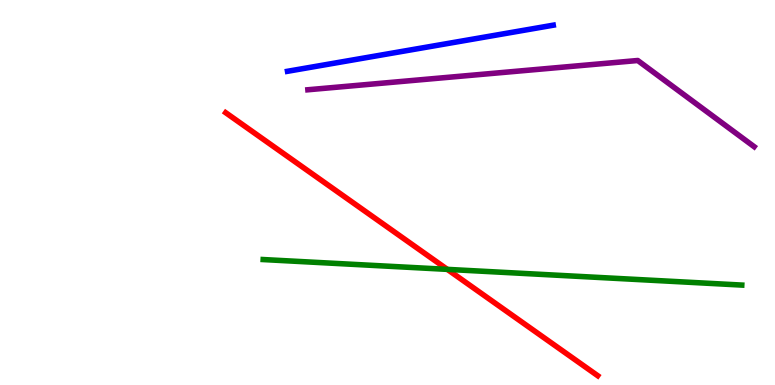[{'lines': ['blue', 'red'], 'intersections': []}, {'lines': ['green', 'red'], 'intersections': [{'x': 5.77, 'y': 3.0}]}, {'lines': ['purple', 'red'], 'intersections': []}, {'lines': ['blue', 'green'], 'intersections': []}, {'lines': ['blue', 'purple'], 'intersections': []}, {'lines': ['green', 'purple'], 'intersections': []}]